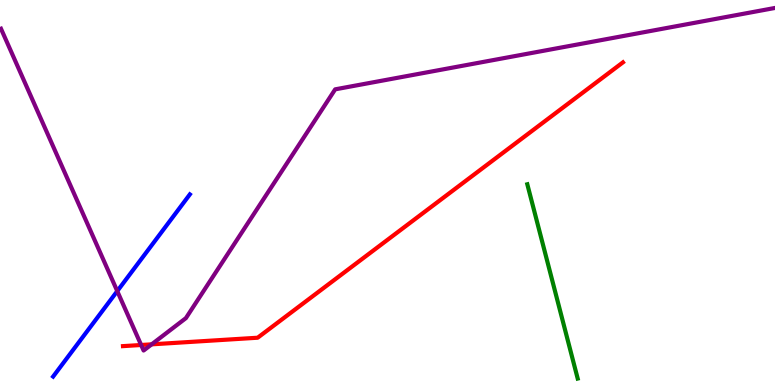[{'lines': ['blue', 'red'], 'intersections': []}, {'lines': ['green', 'red'], 'intersections': []}, {'lines': ['purple', 'red'], 'intersections': [{'x': 1.82, 'y': 1.04}, {'x': 1.96, 'y': 1.06}]}, {'lines': ['blue', 'green'], 'intersections': []}, {'lines': ['blue', 'purple'], 'intersections': [{'x': 1.51, 'y': 2.44}]}, {'lines': ['green', 'purple'], 'intersections': []}]